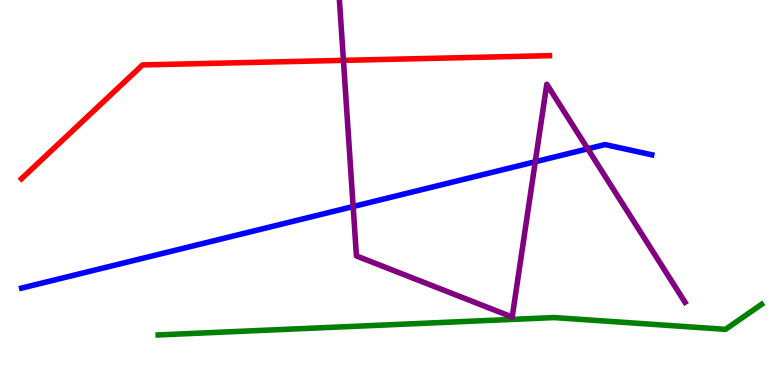[{'lines': ['blue', 'red'], 'intersections': []}, {'lines': ['green', 'red'], 'intersections': []}, {'lines': ['purple', 'red'], 'intersections': [{'x': 4.43, 'y': 8.43}]}, {'lines': ['blue', 'green'], 'intersections': []}, {'lines': ['blue', 'purple'], 'intersections': [{'x': 4.56, 'y': 4.64}, {'x': 6.91, 'y': 5.8}, {'x': 7.58, 'y': 6.13}]}, {'lines': ['green', 'purple'], 'intersections': []}]